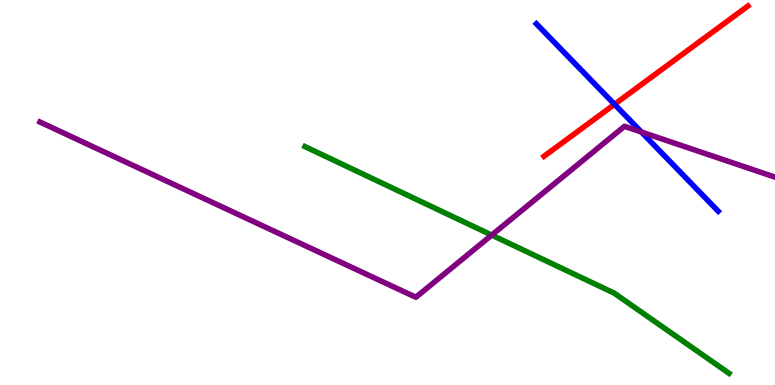[{'lines': ['blue', 'red'], 'intersections': [{'x': 7.93, 'y': 7.29}]}, {'lines': ['green', 'red'], 'intersections': []}, {'lines': ['purple', 'red'], 'intersections': []}, {'lines': ['blue', 'green'], 'intersections': []}, {'lines': ['blue', 'purple'], 'intersections': [{'x': 8.28, 'y': 6.57}]}, {'lines': ['green', 'purple'], 'intersections': [{'x': 6.34, 'y': 3.89}]}]